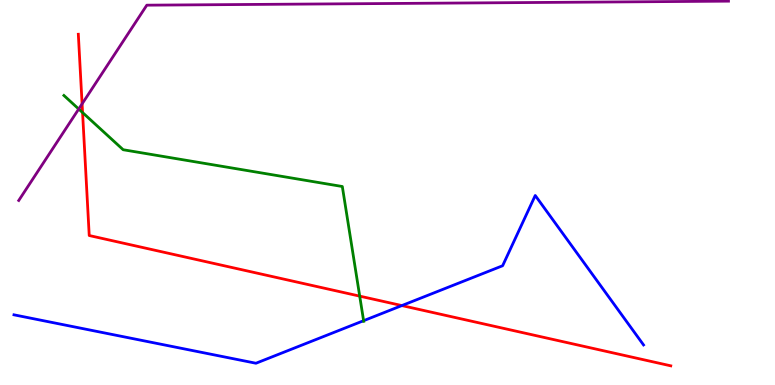[{'lines': ['blue', 'red'], 'intersections': [{'x': 5.19, 'y': 2.06}]}, {'lines': ['green', 'red'], 'intersections': [{'x': 1.07, 'y': 7.08}, {'x': 4.64, 'y': 2.31}]}, {'lines': ['purple', 'red'], 'intersections': [{'x': 1.06, 'y': 7.3}]}, {'lines': ['blue', 'green'], 'intersections': [{'x': 4.69, 'y': 1.67}]}, {'lines': ['blue', 'purple'], 'intersections': []}, {'lines': ['green', 'purple'], 'intersections': [{'x': 1.02, 'y': 7.17}]}]